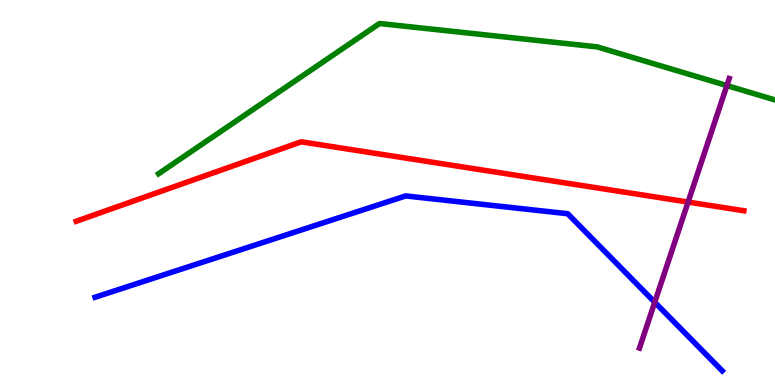[{'lines': ['blue', 'red'], 'intersections': []}, {'lines': ['green', 'red'], 'intersections': []}, {'lines': ['purple', 'red'], 'intersections': [{'x': 8.88, 'y': 4.75}]}, {'lines': ['blue', 'green'], 'intersections': []}, {'lines': ['blue', 'purple'], 'intersections': [{'x': 8.45, 'y': 2.15}]}, {'lines': ['green', 'purple'], 'intersections': [{'x': 9.38, 'y': 7.78}]}]